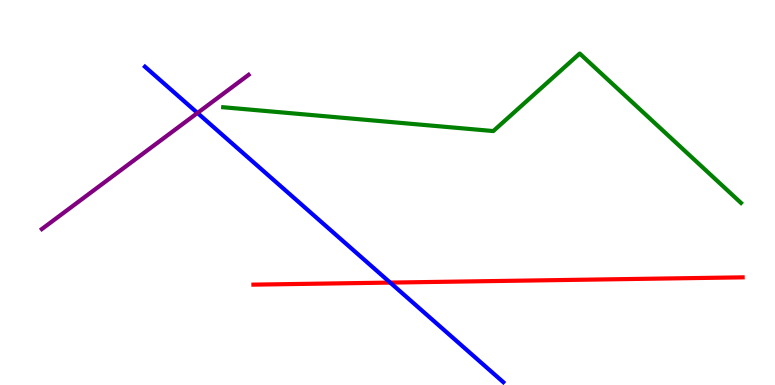[{'lines': ['blue', 'red'], 'intersections': [{'x': 5.03, 'y': 2.66}]}, {'lines': ['green', 'red'], 'intersections': []}, {'lines': ['purple', 'red'], 'intersections': []}, {'lines': ['blue', 'green'], 'intersections': []}, {'lines': ['blue', 'purple'], 'intersections': [{'x': 2.55, 'y': 7.07}]}, {'lines': ['green', 'purple'], 'intersections': []}]